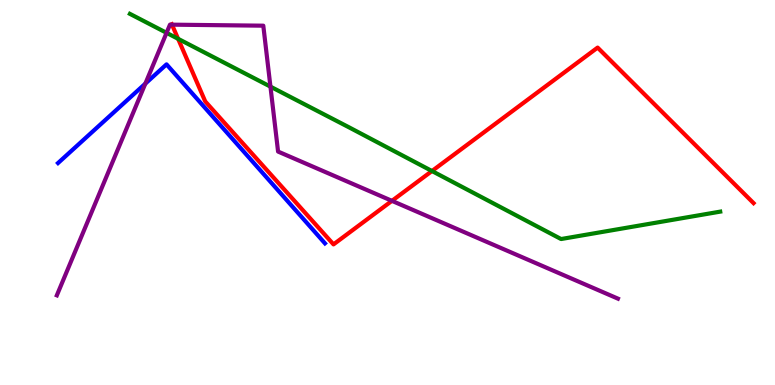[{'lines': ['blue', 'red'], 'intersections': []}, {'lines': ['green', 'red'], 'intersections': [{'x': 2.3, 'y': 8.99}, {'x': 5.57, 'y': 5.56}]}, {'lines': ['purple', 'red'], 'intersections': [{'x': 2.22, 'y': 9.36}, {'x': 5.06, 'y': 4.78}]}, {'lines': ['blue', 'green'], 'intersections': []}, {'lines': ['blue', 'purple'], 'intersections': [{'x': 1.88, 'y': 7.83}]}, {'lines': ['green', 'purple'], 'intersections': [{'x': 2.15, 'y': 9.15}, {'x': 3.49, 'y': 7.75}]}]